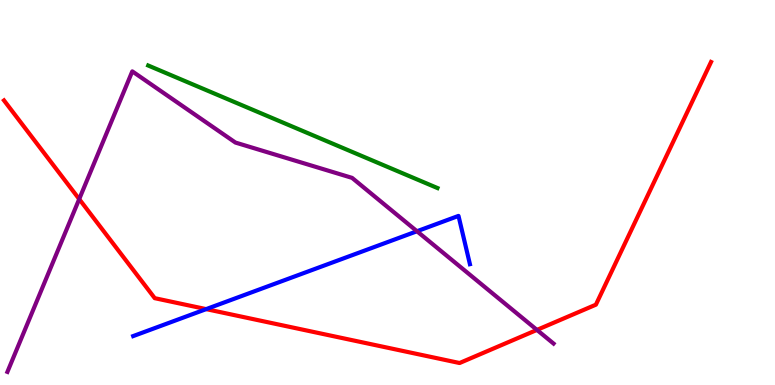[{'lines': ['blue', 'red'], 'intersections': [{'x': 2.66, 'y': 1.97}]}, {'lines': ['green', 'red'], 'intersections': []}, {'lines': ['purple', 'red'], 'intersections': [{'x': 1.02, 'y': 4.83}, {'x': 6.93, 'y': 1.43}]}, {'lines': ['blue', 'green'], 'intersections': []}, {'lines': ['blue', 'purple'], 'intersections': [{'x': 5.38, 'y': 3.99}]}, {'lines': ['green', 'purple'], 'intersections': []}]